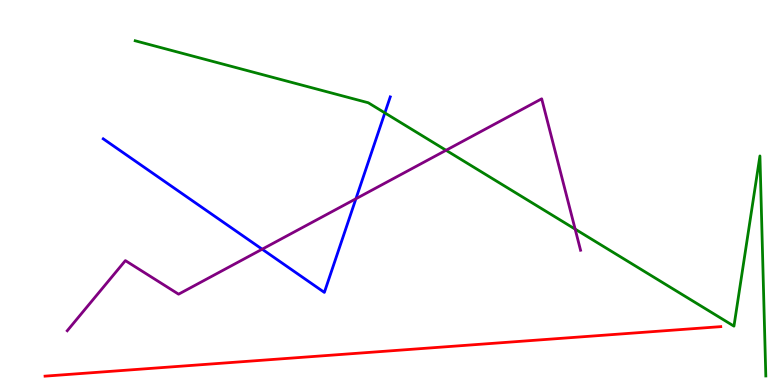[{'lines': ['blue', 'red'], 'intersections': []}, {'lines': ['green', 'red'], 'intersections': []}, {'lines': ['purple', 'red'], 'intersections': []}, {'lines': ['blue', 'green'], 'intersections': [{'x': 4.97, 'y': 7.07}]}, {'lines': ['blue', 'purple'], 'intersections': [{'x': 3.38, 'y': 3.53}, {'x': 4.59, 'y': 4.84}]}, {'lines': ['green', 'purple'], 'intersections': [{'x': 5.76, 'y': 6.1}, {'x': 7.42, 'y': 4.05}]}]